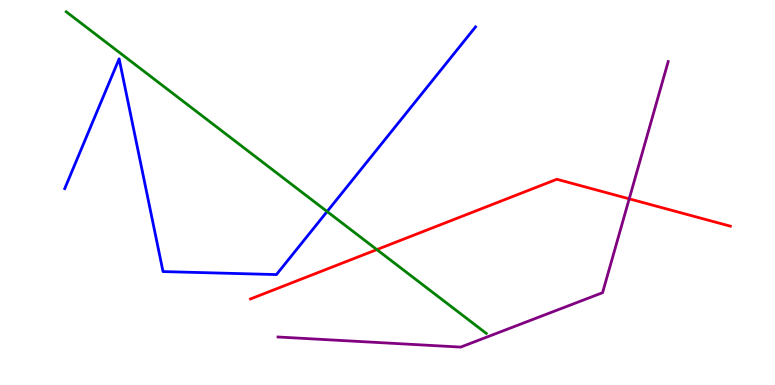[{'lines': ['blue', 'red'], 'intersections': []}, {'lines': ['green', 'red'], 'intersections': [{'x': 4.86, 'y': 3.52}]}, {'lines': ['purple', 'red'], 'intersections': [{'x': 8.12, 'y': 4.84}]}, {'lines': ['blue', 'green'], 'intersections': [{'x': 4.22, 'y': 4.51}]}, {'lines': ['blue', 'purple'], 'intersections': []}, {'lines': ['green', 'purple'], 'intersections': []}]